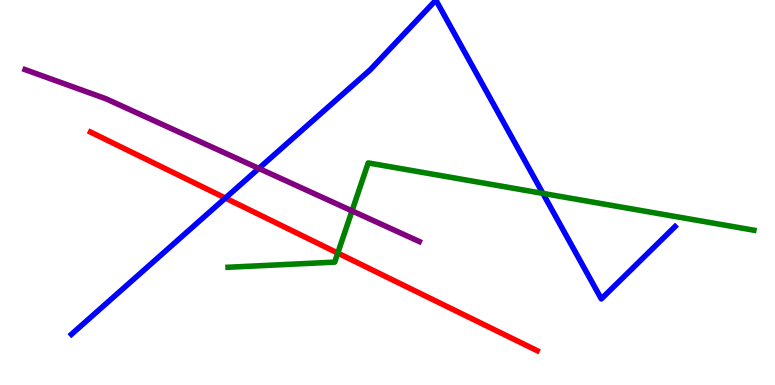[{'lines': ['blue', 'red'], 'intersections': [{'x': 2.91, 'y': 4.86}]}, {'lines': ['green', 'red'], 'intersections': [{'x': 4.36, 'y': 3.43}]}, {'lines': ['purple', 'red'], 'intersections': []}, {'lines': ['blue', 'green'], 'intersections': [{'x': 7.01, 'y': 4.98}]}, {'lines': ['blue', 'purple'], 'intersections': [{'x': 3.34, 'y': 5.63}]}, {'lines': ['green', 'purple'], 'intersections': [{'x': 4.54, 'y': 4.52}]}]